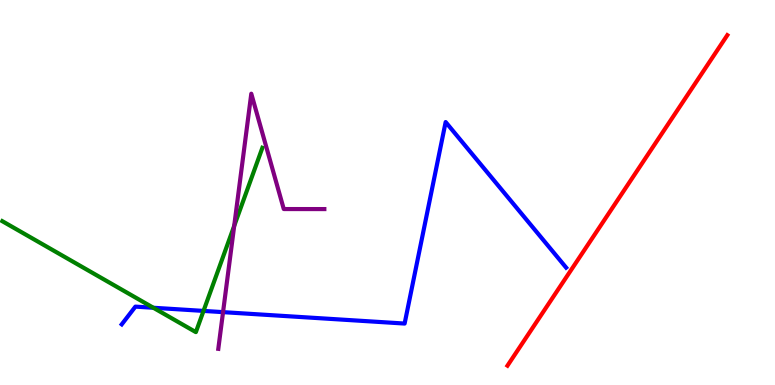[{'lines': ['blue', 'red'], 'intersections': []}, {'lines': ['green', 'red'], 'intersections': []}, {'lines': ['purple', 'red'], 'intersections': []}, {'lines': ['blue', 'green'], 'intersections': [{'x': 1.98, 'y': 2.01}, {'x': 2.63, 'y': 1.92}]}, {'lines': ['blue', 'purple'], 'intersections': [{'x': 2.88, 'y': 1.89}]}, {'lines': ['green', 'purple'], 'intersections': [{'x': 3.02, 'y': 4.13}]}]